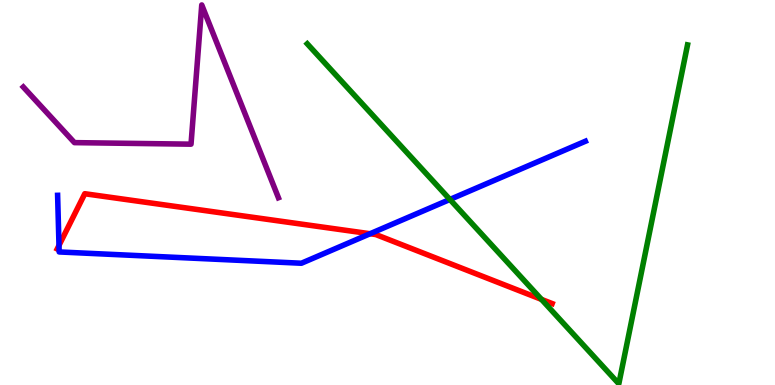[{'lines': ['blue', 'red'], 'intersections': [{'x': 0.761, 'y': 3.63}, {'x': 4.78, 'y': 3.93}]}, {'lines': ['green', 'red'], 'intersections': [{'x': 6.99, 'y': 2.22}]}, {'lines': ['purple', 'red'], 'intersections': []}, {'lines': ['blue', 'green'], 'intersections': [{'x': 5.81, 'y': 4.82}]}, {'lines': ['blue', 'purple'], 'intersections': []}, {'lines': ['green', 'purple'], 'intersections': []}]